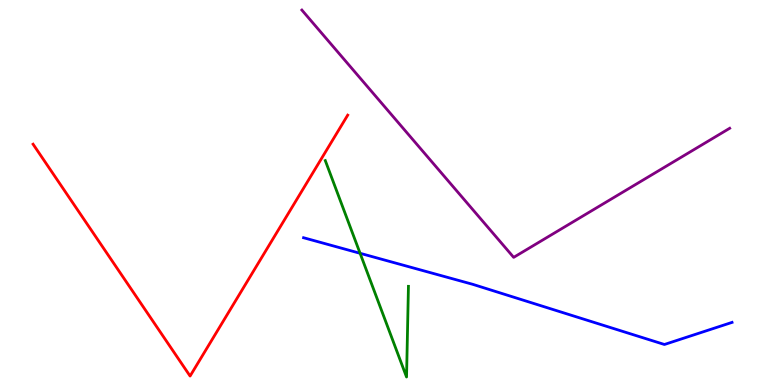[{'lines': ['blue', 'red'], 'intersections': []}, {'lines': ['green', 'red'], 'intersections': []}, {'lines': ['purple', 'red'], 'intersections': []}, {'lines': ['blue', 'green'], 'intersections': [{'x': 4.65, 'y': 3.42}]}, {'lines': ['blue', 'purple'], 'intersections': []}, {'lines': ['green', 'purple'], 'intersections': []}]